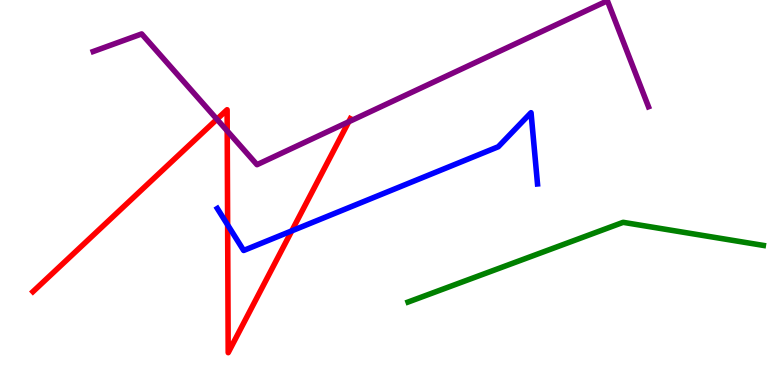[{'lines': ['blue', 'red'], 'intersections': [{'x': 2.94, 'y': 4.16}, {'x': 3.76, 'y': 4.0}]}, {'lines': ['green', 'red'], 'intersections': []}, {'lines': ['purple', 'red'], 'intersections': [{'x': 2.8, 'y': 6.9}, {'x': 2.93, 'y': 6.6}, {'x': 4.5, 'y': 6.84}]}, {'lines': ['blue', 'green'], 'intersections': []}, {'lines': ['blue', 'purple'], 'intersections': []}, {'lines': ['green', 'purple'], 'intersections': []}]